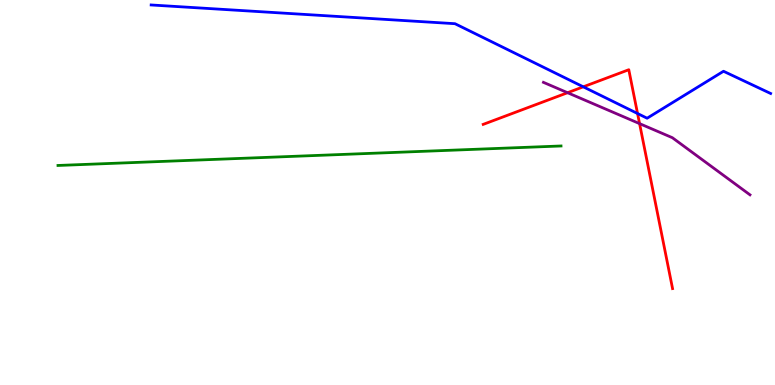[{'lines': ['blue', 'red'], 'intersections': [{'x': 7.53, 'y': 7.75}, {'x': 8.23, 'y': 7.05}]}, {'lines': ['green', 'red'], 'intersections': []}, {'lines': ['purple', 'red'], 'intersections': [{'x': 7.32, 'y': 7.59}, {'x': 8.25, 'y': 6.79}]}, {'lines': ['blue', 'green'], 'intersections': []}, {'lines': ['blue', 'purple'], 'intersections': []}, {'lines': ['green', 'purple'], 'intersections': []}]